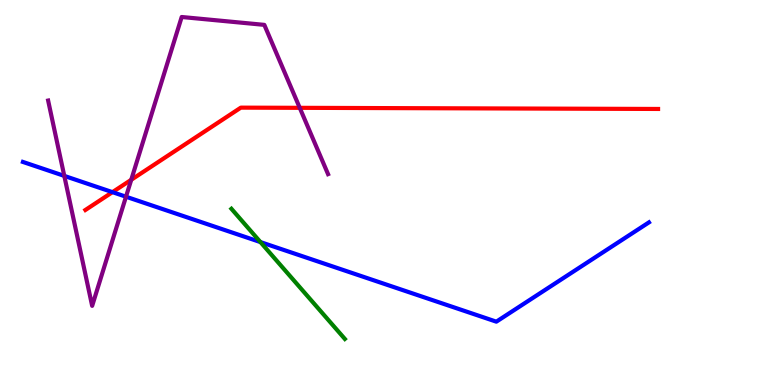[{'lines': ['blue', 'red'], 'intersections': [{'x': 1.45, 'y': 5.01}]}, {'lines': ['green', 'red'], 'intersections': []}, {'lines': ['purple', 'red'], 'intersections': [{'x': 1.69, 'y': 5.33}, {'x': 3.87, 'y': 7.2}]}, {'lines': ['blue', 'green'], 'intersections': [{'x': 3.36, 'y': 3.71}]}, {'lines': ['blue', 'purple'], 'intersections': [{'x': 0.83, 'y': 5.43}, {'x': 1.63, 'y': 4.89}]}, {'lines': ['green', 'purple'], 'intersections': []}]